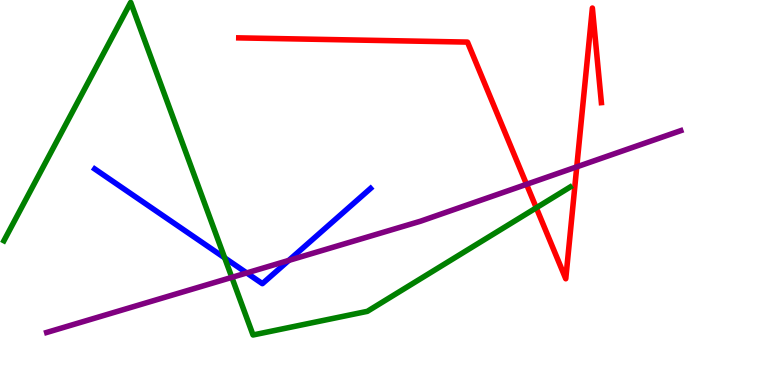[{'lines': ['blue', 'red'], 'intersections': []}, {'lines': ['green', 'red'], 'intersections': [{'x': 6.92, 'y': 4.6}]}, {'lines': ['purple', 'red'], 'intersections': [{'x': 6.79, 'y': 5.21}, {'x': 7.44, 'y': 5.67}]}, {'lines': ['blue', 'green'], 'intersections': [{'x': 2.9, 'y': 3.3}]}, {'lines': ['blue', 'purple'], 'intersections': [{'x': 3.18, 'y': 2.91}, {'x': 3.73, 'y': 3.24}]}, {'lines': ['green', 'purple'], 'intersections': [{'x': 2.99, 'y': 2.8}]}]